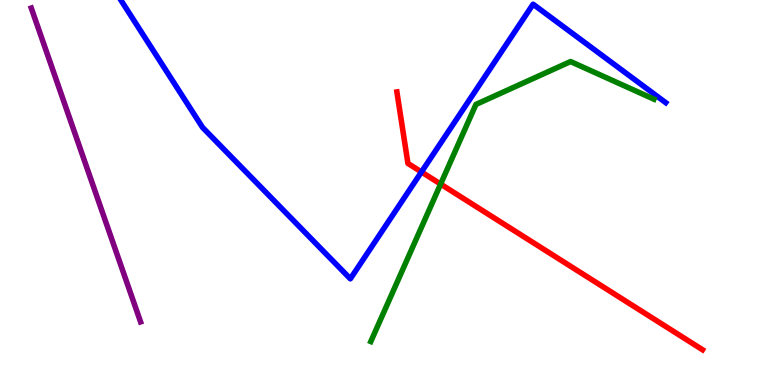[{'lines': ['blue', 'red'], 'intersections': [{'x': 5.44, 'y': 5.53}]}, {'lines': ['green', 'red'], 'intersections': [{'x': 5.69, 'y': 5.22}]}, {'lines': ['purple', 'red'], 'intersections': []}, {'lines': ['blue', 'green'], 'intersections': []}, {'lines': ['blue', 'purple'], 'intersections': []}, {'lines': ['green', 'purple'], 'intersections': []}]